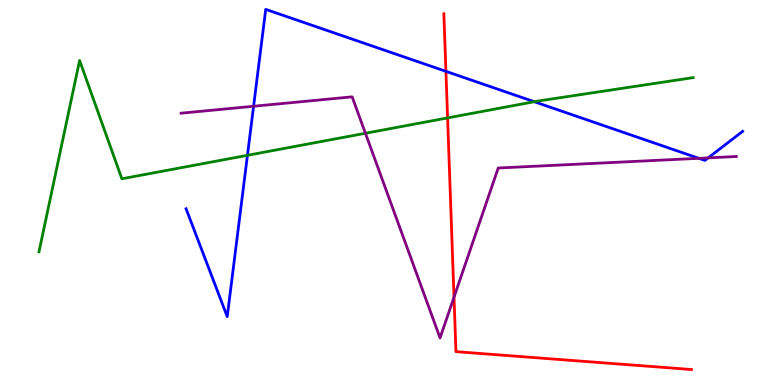[{'lines': ['blue', 'red'], 'intersections': [{'x': 5.75, 'y': 8.15}]}, {'lines': ['green', 'red'], 'intersections': [{'x': 5.78, 'y': 6.94}]}, {'lines': ['purple', 'red'], 'intersections': [{'x': 5.86, 'y': 2.28}]}, {'lines': ['blue', 'green'], 'intersections': [{'x': 3.19, 'y': 5.97}, {'x': 6.89, 'y': 7.36}]}, {'lines': ['blue', 'purple'], 'intersections': [{'x': 3.27, 'y': 7.24}, {'x': 9.02, 'y': 5.89}, {'x': 9.14, 'y': 5.9}]}, {'lines': ['green', 'purple'], 'intersections': [{'x': 4.72, 'y': 6.54}]}]